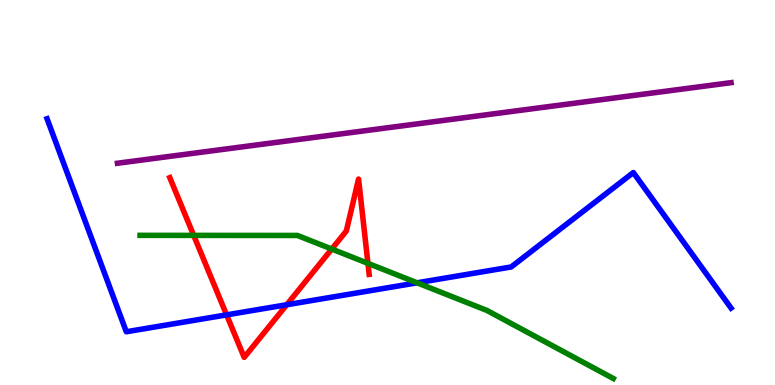[{'lines': ['blue', 'red'], 'intersections': [{'x': 2.92, 'y': 1.82}, {'x': 3.7, 'y': 2.08}]}, {'lines': ['green', 'red'], 'intersections': [{'x': 2.5, 'y': 3.89}, {'x': 4.28, 'y': 3.53}, {'x': 4.75, 'y': 3.16}]}, {'lines': ['purple', 'red'], 'intersections': []}, {'lines': ['blue', 'green'], 'intersections': [{'x': 5.38, 'y': 2.65}]}, {'lines': ['blue', 'purple'], 'intersections': []}, {'lines': ['green', 'purple'], 'intersections': []}]